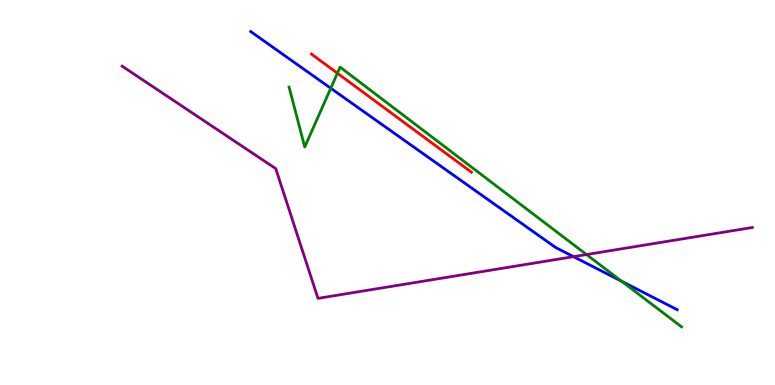[{'lines': ['blue', 'red'], 'intersections': []}, {'lines': ['green', 'red'], 'intersections': [{'x': 4.35, 'y': 8.1}]}, {'lines': ['purple', 'red'], 'intersections': []}, {'lines': ['blue', 'green'], 'intersections': [{'x': 4.27, 'y': 7.71}, {'x': 8.02, 'y': 2.69}]}, {'lines': ['blue', 'purple'], 'intersections': [{'x': 7.4, 'y': 3.33}]}, {'lines': ['green', 'purple'], 'intersections': [{'x': 7.57, 'y': 3.39}]}]